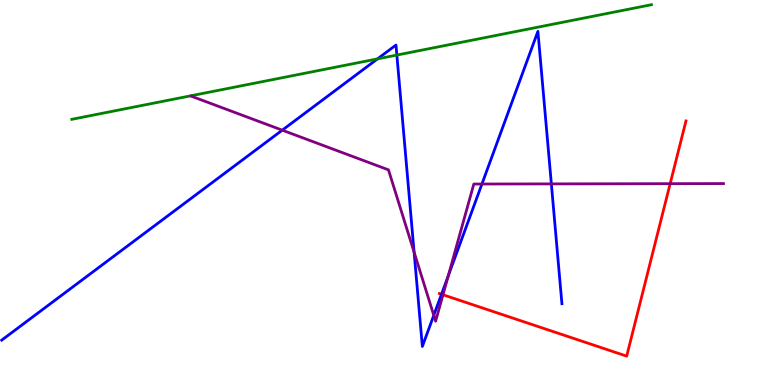[{'lines': ['blue', 'red'], 'intersections': [{'x': 5.7, 'y': 2.36}]}, {'lines': ['green', 'red'], 'intersections': []}, {'lines': ['purple', 'red'], 'intersections': [{'x': 5.72, 'y': 2.34}, {'x': 8.65, 'y': 5.23}]}, {'lines': ['blue', 'green'], 'intersections': [{'x': 4.87, 'y': 8.47}, {'x': 5.12, 'y': 8.57}]}, {'lines': ['blue', 'purple'], 'intersections': [{'x': 3.64, 'y': 6.62}, {'x': 5.34, 'y': 3.45}, {'x': 5.6, 'y': 1.81}, {'x': 5.78, 'y': 2.84}, {'x': 6.22, 'y': 5.22}, {'x': 7.11, 'y': 5.22}]}, {'lines': ['green', 'purple'], 'intersections': []}]